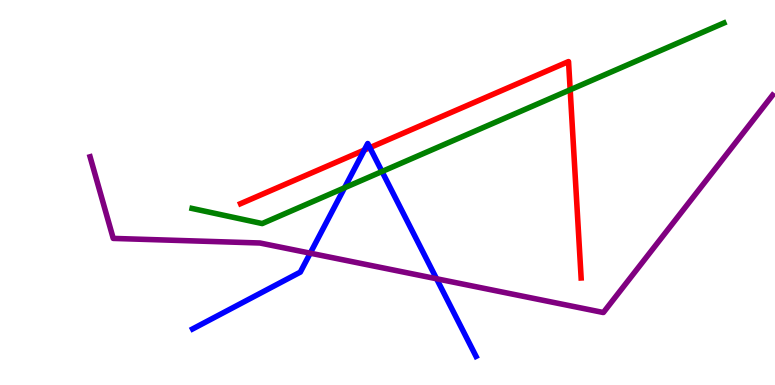[{'lines': ['blue', 'red'], 'intersections': [{'x': 4.7, 'y': 6.1}, {'x': 4.77, 'y': 6.16}]}, {'lines': ['green', 'red'], 'intersections': [{'x': 7.36, 'y': 7.67}]}, {'lines': ['purple', 'red'], 'intersections': []}, {'lines': ['blue', 'green'], 'intersections': [{'x': 4.45, 'y': 5.12}, {'x': 4.93, 'y': 5.54}]}, {'lines': ['blue', 'purple'], 'intersections': [{'x': 4.0, 'y': 3.42}, {'x': 5.63, 'y': 2.76}]}, {'lines': ['green', 'purple'], 'intersections': []}]